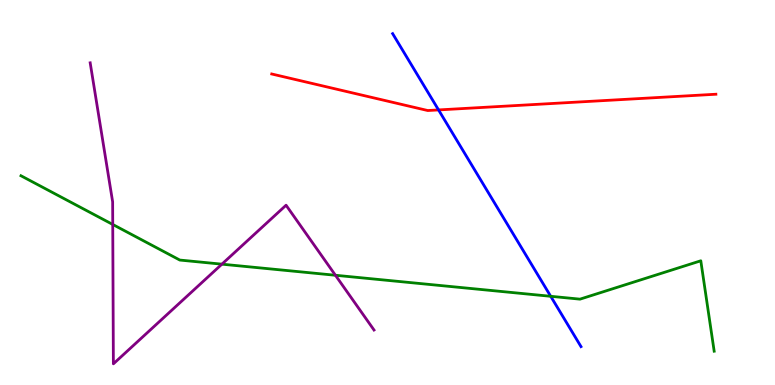[{'lines': ['blue', 'red'], 'intersections': [{'x': 5.66, 'y': 7.14}]}, {'lines': ['green', 'red'], 'intersections': []}, {'lines': ['purple', 'red'], 'intersections': []}, {'lines': ['blue', 'green'], 'intersections': [{'x': 7.11, 'y': 2.3}]}, {'lines': ['blue', 'purple'], 'intersections': []}, {'lines': ['green', 'purple'], 'intersections': [{'x': 1.45, 'y': 4.17}, {'x': 2.86, 'y': 3.14}, {'x': 4.33, 'y': 2.85}]}]